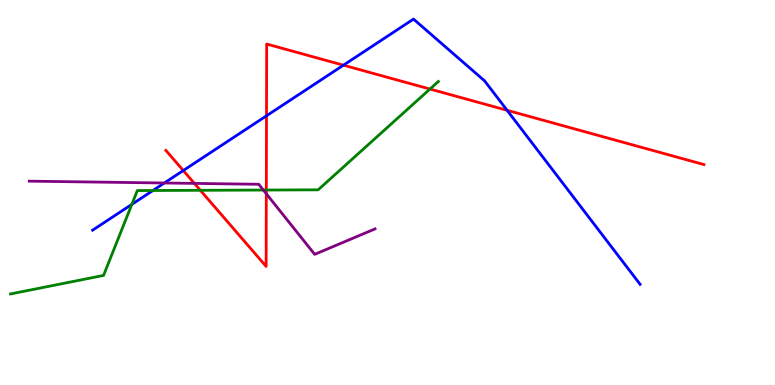[{'lines': ['blue', 'red'], 'intersections': [{'x': 2.36, 'y': 5.57}, {'x': 3.44, 'y': 6.99}, {'x': 4.43, 'y': 8.31}, {'x': 6.54, 'y': 7.13}]}, {'lines': ['green', 'red'], 'intersections': [{'x': 2.59, 'y': 5.06}, {'x': 3.44, 'y': 5.06}, {'x': 5.55, 'y': 7.69}]}, {'lines': ['purple', 'red'], 'intersections': [{'x': 2.51, 'y': 5.24}, {'x': 3.44, 'y': 4.97}]}, {'lines': ['blue', 'green'], 'intersections': [{'x': 1.7, 'y': 4.69}, {'x': 1.97, 'y': 5.05}]}, {'lines': ['blue', 'purple'], 'intersections': [{'x': 2.12, 'y': 5.25}]}, {'lines': ['green', 'purple'], 'intersections': [{'x': 3.4, 'y': 5.06}]}]